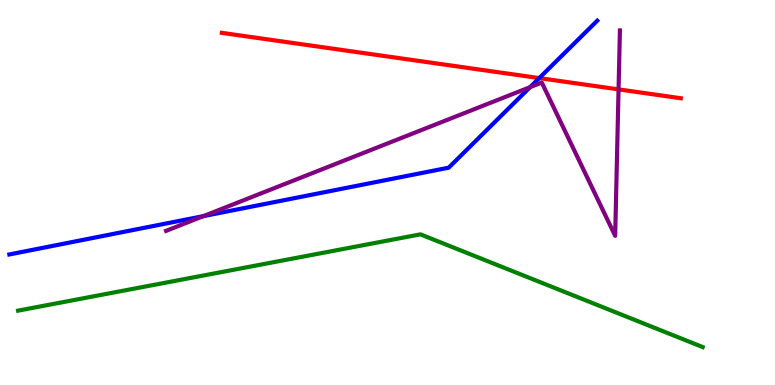[{'lines': ['blue', 'red'], 'intersections': [{'x': 6.96, 'y': 7.97}]}, {'lines': ['green', 'red'], 'intersections': []}, {'lines': ['purple', 'red'], 'intersections': [{'x': 7.98, 'y': 7.68}]}, {'lines': ['blue', 'green'], 'intersections': []}, {'lines': ['blue', 'purple'], 'intersections': [{'x': 2.62, 'y': 4.39}, {'x': 6.84, 'y': 7.74}]}, {'lines': ['green', 'purple'], 'intersections': []}]